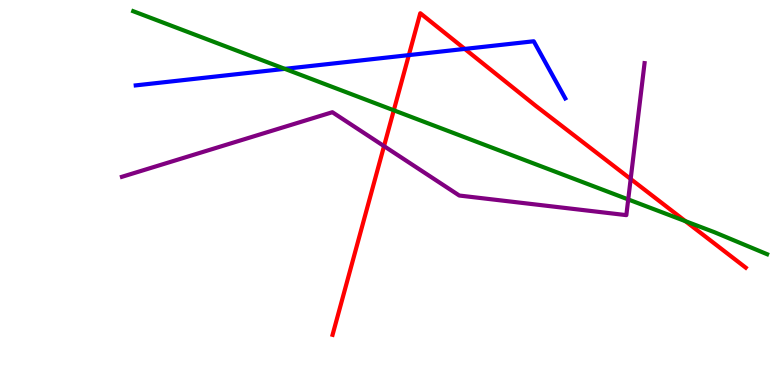[{'lines': ['blue', 'red'], 'intersections': [{'x': 5.28, 'y': 8.57}, {'x': 6.0, 'y': 8.73}]}, {'lines': ['green', 'red'], 'intersections': [{'x': 5.08, 'y': 7.14}, {'x': 8.84, 'y': 4.25}]}, {'lines': ['purple', 'red'], 'intersections': [{'x': 4.96, 'y': 6.2}, {'x': 8.14, 'y': 5.35}]}, {'lines': ['blue', 'green'], 'intersections': [{'x': 3.68, 'y': 8.21}]}, {'lines': ['blue', 'purple'], 'intersections': []}, {'lines': ['green', 'purple'], 'intersections': [{'x': 8.11, 'y': 4.82}]}]